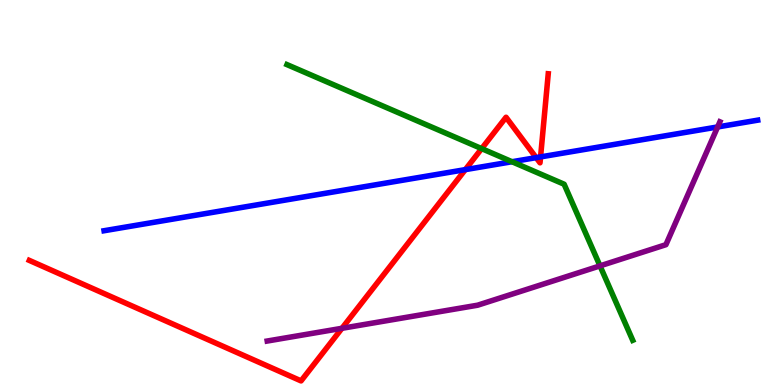[{'lines': ['blue', 'red'], 'intersections': [{'x': 6.0, 'y': 5.59}, {'x': 6.92, 'y': 5.91}, {'x': 6.98, 'y': 5.92}]}, {'lines': ['green', 'red'], 'intersections': [{'x': 6.21, 'y': 6.14}]}, {'lines': ['purple', 'red'], 'intersections': [{'x': 4.41, 'y': 1.47}]}, {'lines': ['blue', 'green'], 'intersections': [{'x': 6.61, 'y': 5.8}]}, {'lines': ['blue', 'purple'], 'intersections': [{'x': 9.26, 'y': 6.7}]}, {'lines': ['green', 'purple'], 'intersections': [{'x': 7.74, 'y': 3.09}]}]